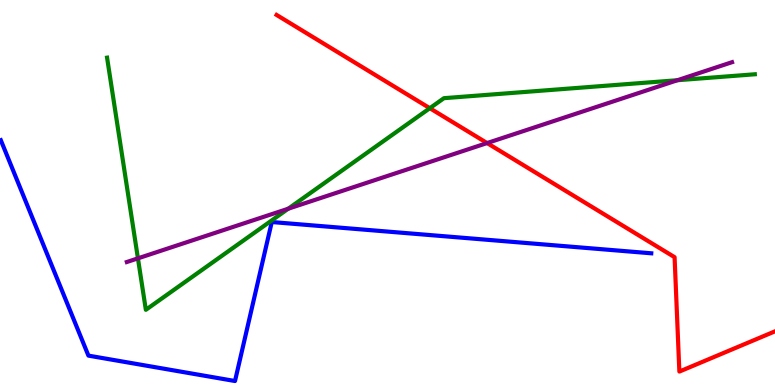[{'lines': ['blue', 'red'], 'intersections': []}, {'lines': ['green', 'red'], 'intersections': [{'x': 5.55, 'y': 7.19}]}, {'lines': ['purple', 'red'], 'intersections': [{'x': 6.29, 'y': 6.28}]}, {'lines': ['blue', 'green'], 'intersections': []}, {'lines': ['blue', 'purple'], 'intersections': []}, {'lines': ['green', 'purple'], 'intersections': [{'x': 1.78, 'y': 3.29}, {'x': 3.72, 'y': 4.58}, {'x': 8.74, 'y': 7.92}]}]